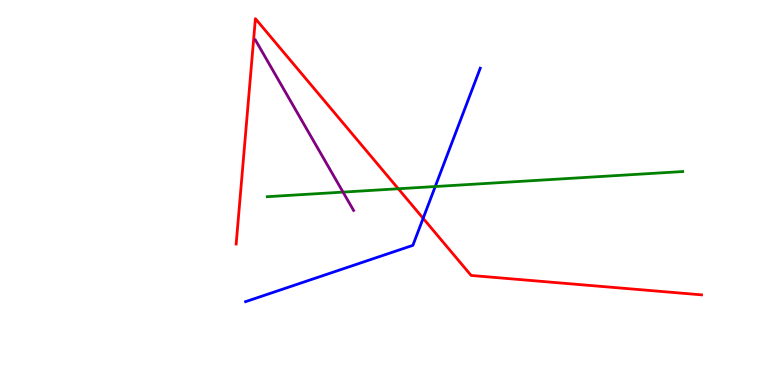[{'lines': ['blue', 'red'], 'intersections': [{'x': 5.46, 'y': 4.33}]}, {'lines': ['green', 'red'], 'intersections': [{'x': 5.14, 'y': 5.1}]}, {'lines': ['purple', 'red'], 'intersections': []}, {'lines': ['blue', 'green'], 'intersections': [{'x': 5.62, 'y': 5.16}]}, {'lines': ['blue', 'purple'], 'intersections': []}, {'lines': ['green', 'purple'], 'intersections': [{'x': 4.43, 'y': 5.01}]}]